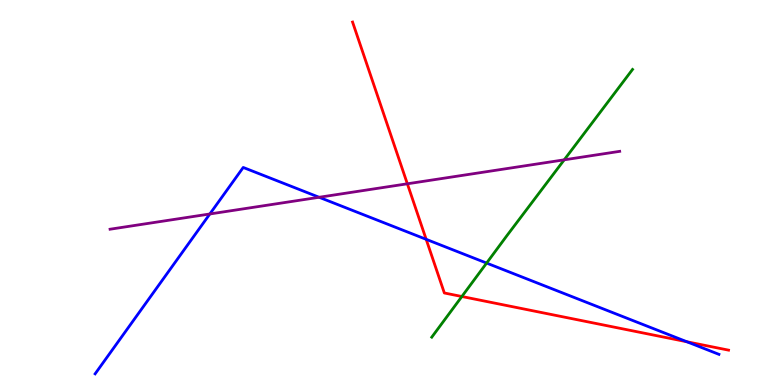[{'lines': ['blue', 'red'], 'intersections': [{'x': 5.5, 'y': 3.78}, {'x': 8.86, 'y': 1.12}]}, {'lines': ['green', 'red'], 'intersections': [{'x': 5.96, 'y': 2.3}]}, {'lines': ['purple', 'red'], 'intersections': [{'x': 5.26, 'y': 5.23}]}, {'lines': ['blue', 'green'], 'intersections': [{'x': 6.28, 'y': 3.17}]}, {'lines': ['blue', 'purple'], 'intersections': [{'x': 2.71, 'y': 4.44}, {'x': 4.12, 'y': 4.88}]}, {'lines': ['green', 'purple'], 'intersections': [{'x': 7.28, 'y': 5.85}]}]